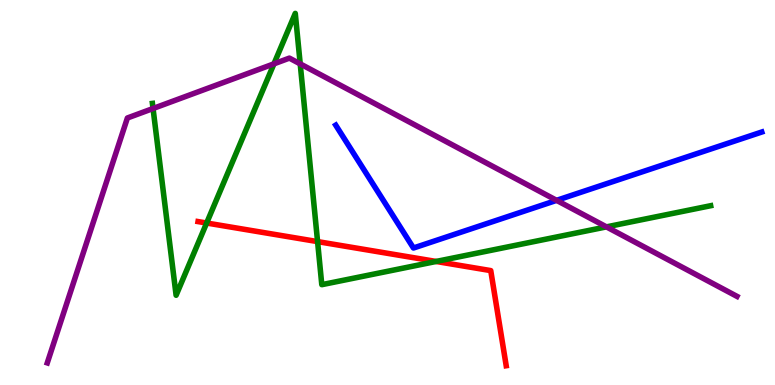[{'lines': ['blue', 'red'], 'intersections': []}, {'lines': ['green', 'red'], 'intersections': [{'x': 2.67, 'y': 4.21}, {'x': 4.1, 'y': 3.72}, {'x': 5.63, 'y': 3.21}]}, {'lines': ['purple', 'red'], 'intersections': []}, {'lines': ['blue', 'green'], 'intersections': []}, {'lines': ['blue', 'purple'], 'intersections': [{'x': 7.18, 'y': 4.8}]}, {'lines': ['green', 'purple'], 'intersections': [{'x': 1.97, 'y': 7.18}, {'x': 3.53, 'y': 8.34}, {'x': 3.87, 'y': 8.34}, {'x': 7.82, 'y': 4.11}]}]